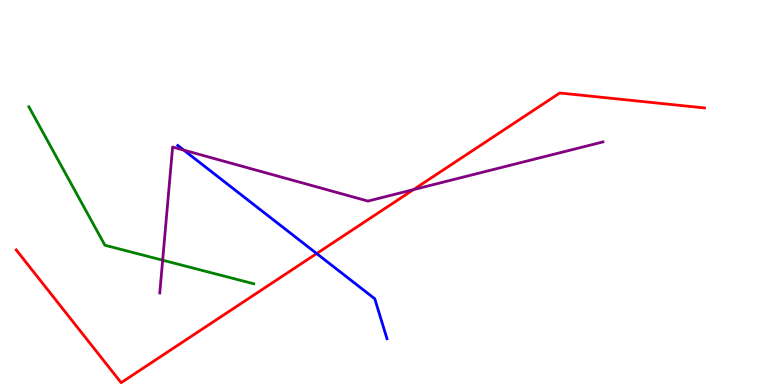[{'lines': ['blue', 'red'], 'intersections': [{'x': 4.09, 'y': 3.41}]}, {'lines': ['green', 'red'], 'intersections': []}, {'lines': ['purple', 'red'], 'intersections': [{'x': 5.34, 'y': 5.07}]}, {'lines': ['blue', 'green'], 'intersections': []}, {'lines': ['blue', 'purple'], 'intersections': [{'x': 2.37, 'y': 6.1}]}, {'lines': ['green', 'purple'], 'intersections': [{'x': 2.1, 'y': 3.24}]}]